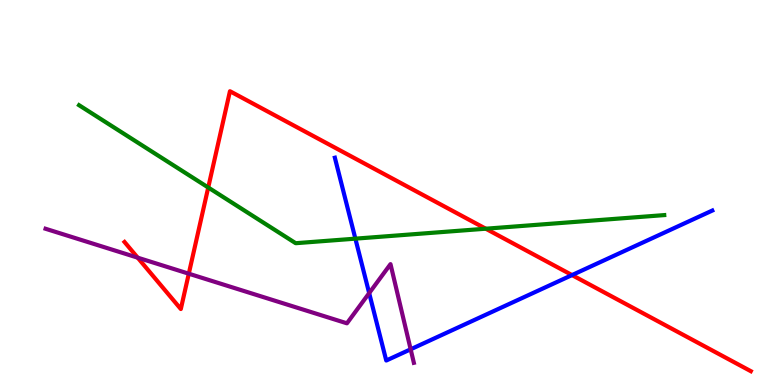[{'lines': ['blue', 'red'], 'intersections': [{'x': 7.38, 'y': 2.86}]}, {'lines': ['green', 'red'], 'intersections': [{'x': 2.69, 'y': 5.13}, {'x': 6.27, 'y': 4.06}]}, {'lines': ['purple', 'red'], 'intersections': [{'x': 1.78, 'y': 3.31}, {'x': 2.44, 'y': 2.89}]}, {'lines': ['blue', 'green'], 'intersections': [{'x': 4.59, 'y': 3.8}]}, {'lines': ['blue', 'purple'], 'intersections': [{'x': 4.76, 'y': 2.39}, {'x': 5.3, 'y': 0.927}]}, {'lines': ['green', 'purple'], 'intersections': []}]